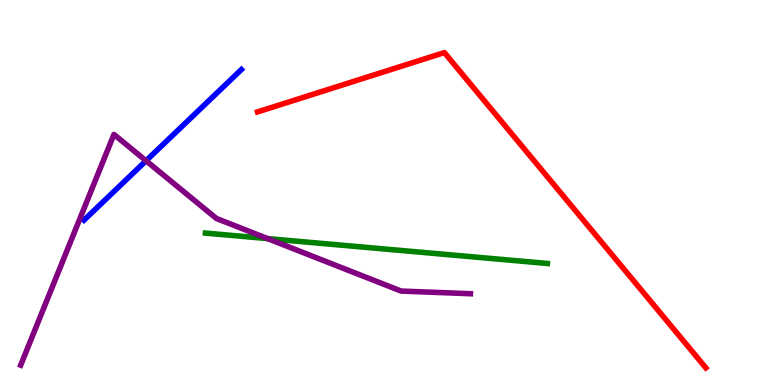[{'lines': ['blue', 'red'], 'intersections': []}, {'lines': ['green', 'red'], 'intersections': []}, {'lines': ['purple', 'red'], 'intersections': []}, {'lines': ['blue', 'green'], 'intersections': []}, {'lines': ['blue', 'purple'], 'intersections': [{'x': 1.88, 'y': 5.82}]}, {'lines': ['green', 'purple'], 'intersections': [{'x': 3.45, 'y': 3.8}]}]